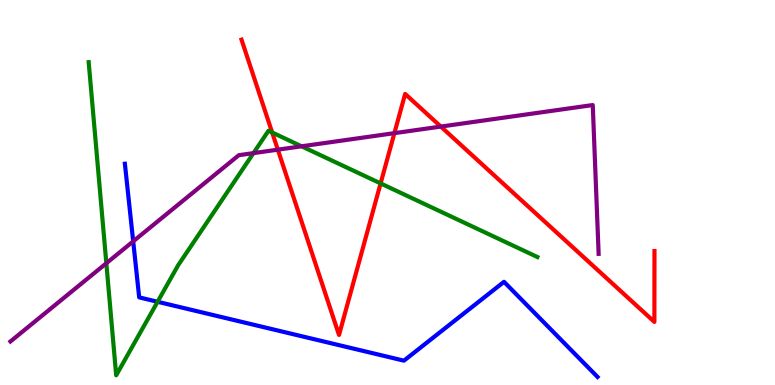[{'lines': ['blue', 'red'], 'intersections': []}, {'lines': ['green', 'red'], 'intersections': [{'x': 3.51, 'y': 6.56}, {'x': 4.91, 'y': 5.24}]}, {'lines': ['purple', 'red'], 'intersections': [{'x': 3.59, 'y': 6.11}, {'x': 5.09, 'y': 6.54}, {'x': 5.69, 'y': 6.71}]}, {'lines': ['blue', 'green'], 'intersections': [{'x': 2.03, 'y': 2.16}]}, {'lines': ['blue', 'purple'], 'intersections': [{'x': 1.72, 'y': 3.73}]}, {'lines': ['green', 'purple'], 'intersections': [{'x': 1.37, 'y': 3.16}, {'x': 3.27, 'y': 6.02}, {'x': 3.89, 'y': 6.2}]}]